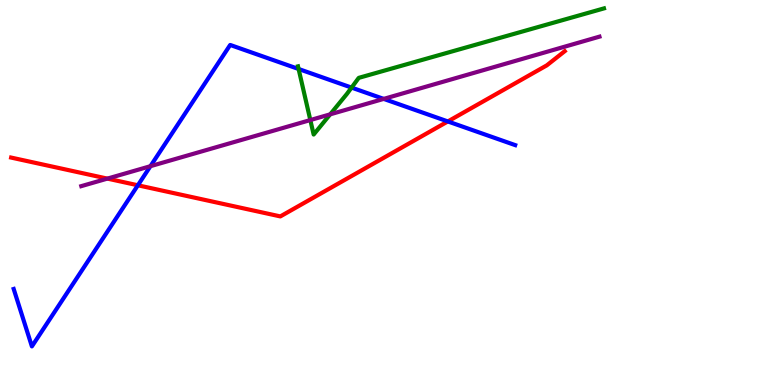[{'lines': ['blue', 'red'], 'intersections': [{'x': 1.78, 'y': 5.19}, {'x': 5.78, 'y': 6.85}]}, {'lines': ['green', 'red'], 'intersections': []}, {'lines': ['purple', 'red'], 'intersections': [{'x': 1.39, 'y': 5.36}]}, {'lines': ['blue', 'green'], 'intersections': [{'x': 3.85, 'y': 8.21}, {'x': 4.54, 'y': 7.72}]}, {'lines': ['blue', 'purple'], 'intersections': [{'x': 1.94, 'y': 5.68}, {'x': 4.95, 'y': 7.43}]}, {'lines': ['green', 'purple'], 'intersections': [{'x': 4.0, 'y': 6.88}, {'x': 4.26, 'y': 7.03}]}]